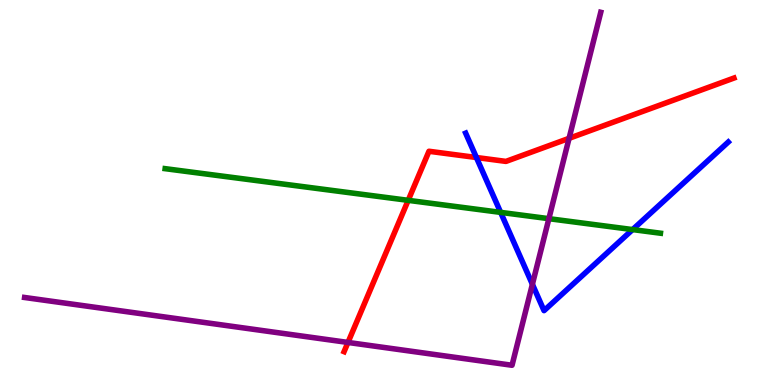[{'lines': ['blue', 'red'], 'intersections': [{'x': 6.15, 'y': 5.91}]}, {'lines': ['green', 'red'], 'intersections': [{'x': 5.27, 'y': 4.8}]}, {'lines': ['purple', 'red'], 'intersections': [{'x': 4.49, 'y': 1.11}, {'x': 7.34, 'y': 6.41}]}, {'lines': ['blue', 'green'], 'intersections': [{'x': 6.46, 'y': 4.48}, {'x': 8.16, 'y': 4.04}]}, {'lines': ['blue', 'purple'], 'intersections': [{'x': 6.87, 'y': 2.62}]}, {'lines': ['green', 'purple'], 'intersections': [{'x': 7.08, 'y': 4.32}]}]